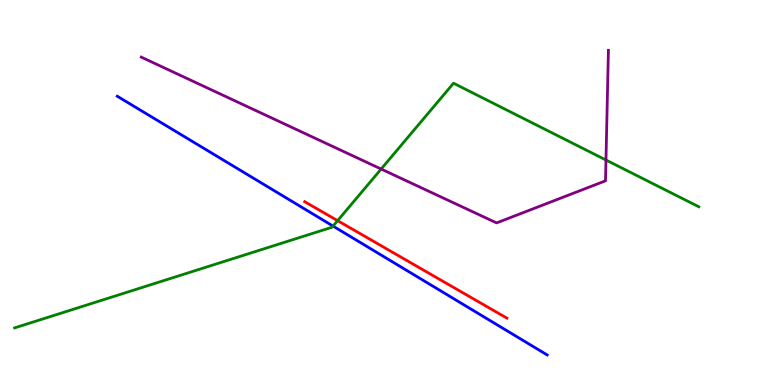[{'lines': ['blue', 'red'], 'intersections': []}, {'lines': ['green', 'red'], 'intersections': [{'x': 4.36, 'y': 4.27}]}, {'lines': ['purple', 'red'], 'intersections': []}, {'lines': ['blue', 'green'], 'intersections': [{'x': 4.3, 'y': 4.13}]}, {'lines': ['blue', 'purple'], 'intersections': []}, {'lines': ['green', 'purple'], 'intersections': [{'x': 4.92, 'y': 5.61}, {'x': 7.82, 'y': 5.84}]}]